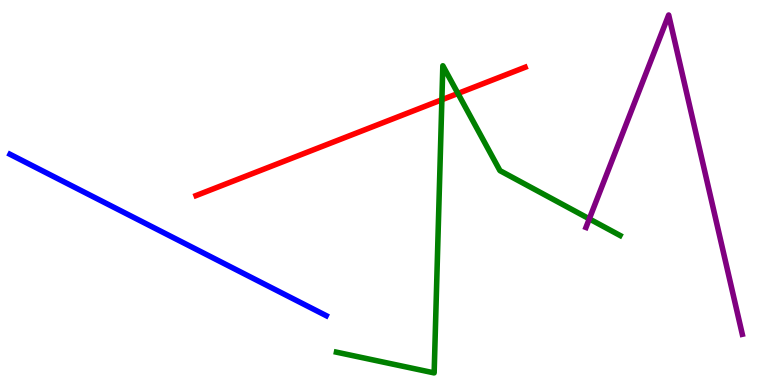[{'lines': ['blue', 'red'], 'intersections': []}, {'lines': ['green', 'red'], 'intersections': [{'x': 5.7, 'y': 7.41}, {'x': 5.91, 'y': 7.57}]}, {'lines': ['purple', 'red'], 'intersections': []}, {'lines': ['blue', 'green'], 'intersections': []}, {'lines': ['blue', 'purple'], 'intersections': []}, {'lines': ['green', 'purple'], 'intersections': [{'x': 7.6, 'y': 4.32}]}]